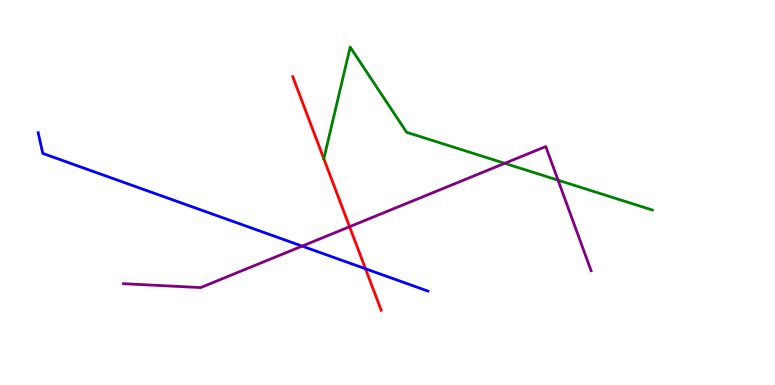[{'lines': ['blue', 'red'], 'intersections': [{'x': 4.72, 'y': 3.02}]}, {'lines': ['green', 'red'], 'intersections': [{'x': 4.18, 'y': 5.88}]}, {'lines': ['purple', 'red'], 'intersections': [{'x': 4.51, 'y': 4.11}]}, {'lines': ['blue', 'green'], 'intersections': []}, {'lines': ['blue', 'purple'], 'intersections': [{'x': 3.9, 'y': 3.61}]}, {'lines': ['green', 'purple'], 'intersections': [{'x': 6.51, 'y': 5.76}, {'x': 7.2, 'y': 5.32}]}]